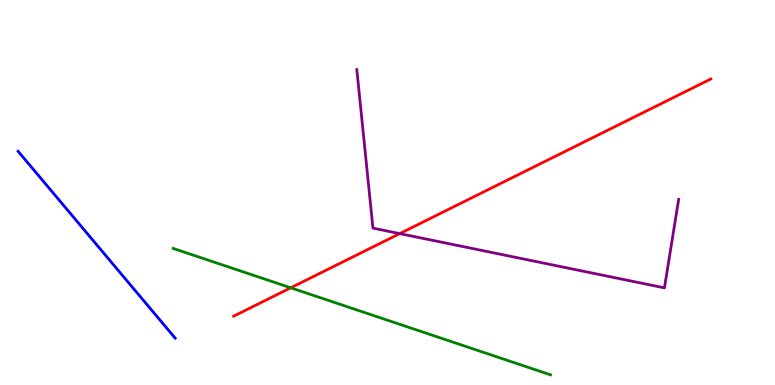[{'lines': ['blue', 'red'], 'intersections': []}, {'lines': ['green', 'red'], 'intersections': [{'x': 3.75, 'y': 2.52}]}, {'lines': ['purple', 'red'], 'intersections': [{'x': 5.16, 'y': 3.93}]}, {'lines': ['blue', 'green'], 'intersections': []}, {'lines': ['blue', 'purple'], 'intersections': []}, {'lines': ['green', 'purple'], 'intersections': []}]